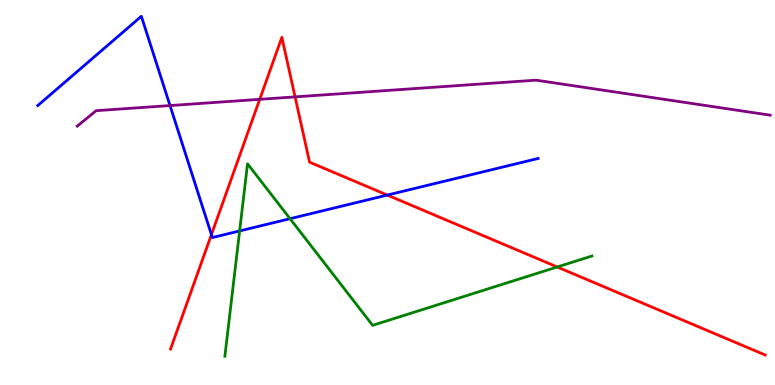[{'lines': ['blue', 'red'], 'intersections': [{'x': 2.73, 'y': 3.91}, {'x': 5.0, 'y': 4.93}]}, {'lines': ['green', 'red'], 'intersections': [{'x': 7.19, 'y': 3.07}]}, {'lines': ['purple', 'red'], 'intersections': [{'x': 3.35, 'y': 7.42}, {'x': 3.81, 'y': 7.48}]}, {'lines': ['blue', 'green'], 'intersections': [{'x': 3.09, 'y': 4.0}, {'x': 3.74, 'y': 4.32}]}, {'lines': ['blue', 'purple'], 'intersections': [{'x': 2.19, 'y': 7.26}]}, {'lines': ['green', 'purple'], 'intersections': []}]